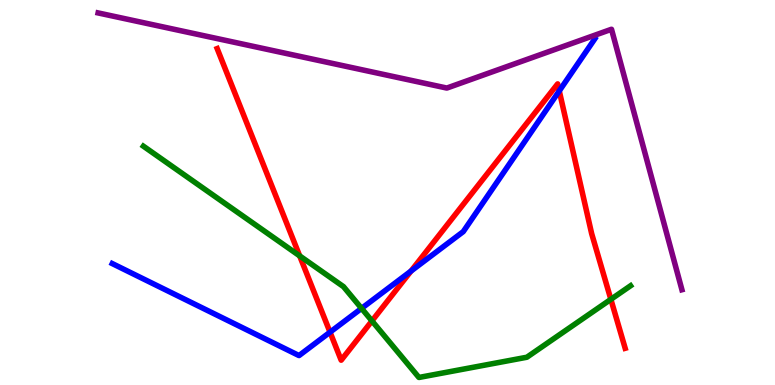[{'lines': ['blue', 'red'], 'intersections': [{'x': 4.26, 'y': 1.37}, {'x': 5.3, 'y': 2.96}, {'x': 7.22, 'y': 7.64}]}, {'lines': ['green', 'red'], 'intersections': [{'x': 3.87, 'y': 3.35}, {'x': 4.8, 'y': 1.66}, {'x': 7.88, 'y': 2.23}]}, {'lines': ['purple', 'red'], 'intersections': []}, {'lines': ['blue', 'green'], 'intersections': [{'x': 4.67, 'y': 1.99}]}, {'lines': ['blue', 'purple'], 'intersections': []}, {'lines': ['green', 'purple'], 'intersections': []}]